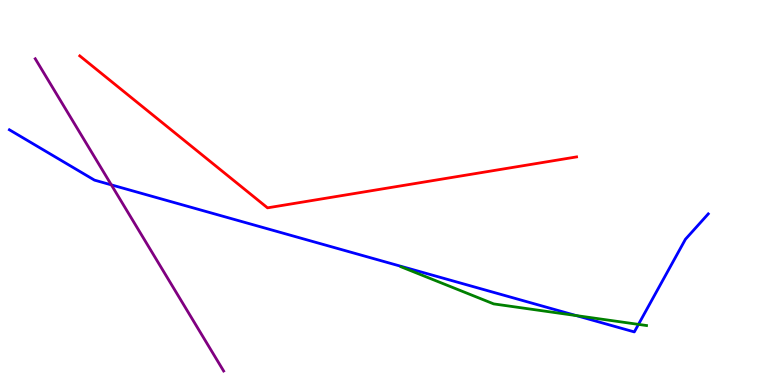[{'lines': ['blue', 'red'], 'intersections': []}, {'lines': ['green', 'red'], 'intersections': []}, {'lines': ['purple', 'red'], 'intersections': []}, {'lines': ['blue', 'green'], 'intersections': [{'x': 7.43, 'y': 1.8}, {'x': 8.24, 'y': 1.57}]}, {'lines': ['blue', 'purple'], 'intersections': [{'x': 1.44, 'y': 5.2}]}, {'lines': ['green', 'purple'], 'intersections': []}]